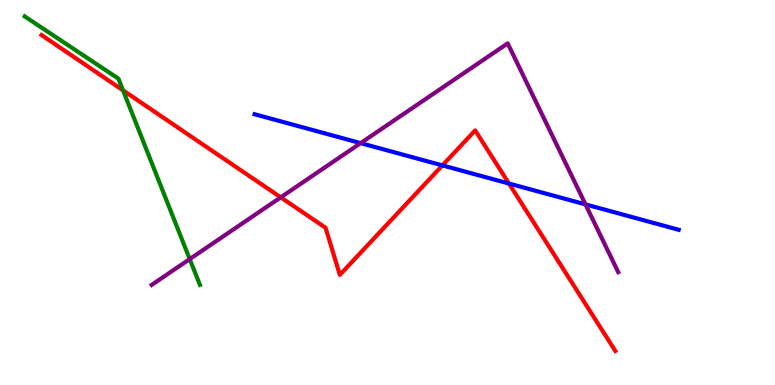[{'lines': ['blue', 'red'], 'intersections': [{'x': 5.71, 'y': 5.7}, {'x': 6.57, 'y': 5.23}]}, {'lines': ['green', 'red'], 'intersections': [{'x': 1.59, 'y': 7.65}]}, {'lines': ['purple', 'red'], 'intersections': [{'x': 3.62, 'y': 4.87}]}, {'lines': ['blue', 'green'], 'intersections': []}, {'lines': ['blue', 'purple'], 'intersections': [{'x': 4.65, 'y': 6.28}, {'x': 7.55, 'y': 4.69}]}, {'lines': ['green', 'purple'], 'intersections': [{'x': 2.45, 'y': 3.27}]}]